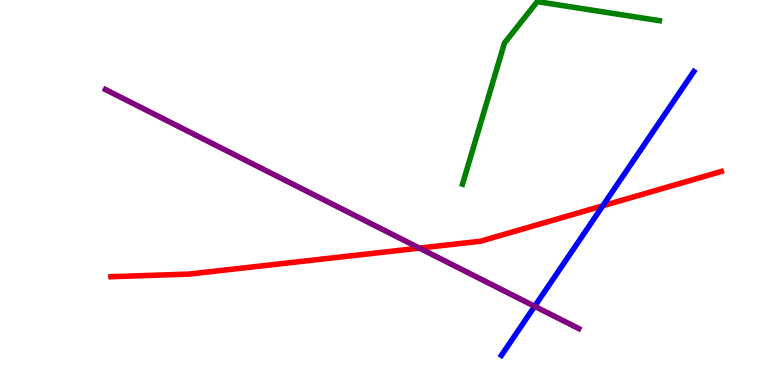[{'lines': ['blue', 'red'], 'intersections': [{'x': 7.78, 'y': 4.65}]}, {'lines': ['green', 'red'], 'intersections': []}, {'lines': ['purple', 'red'], 'intersections': [{'x': 5.41, 'y': 3.56}]}, {'lines': ['blue', 'green'], 'intersections': []}, {'lines': ['blue', 'purple'], 'intersections': [{'x': 6.9, 'y': 2.04}]}, {'lines': ['green', 'purple'], 'intersections': []}]